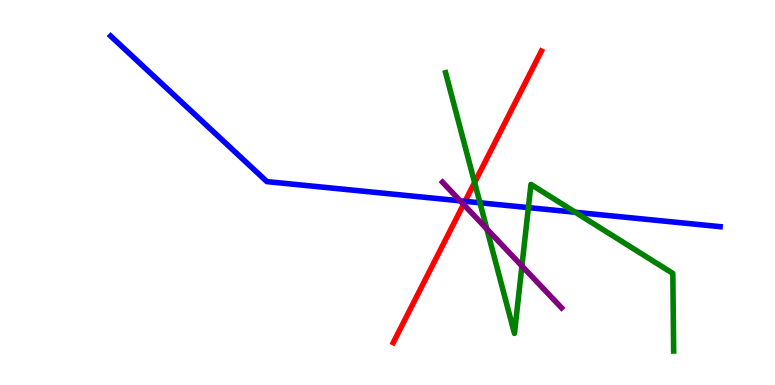[{'lines': ['blue', 'red'], 'intersections': [{'x': 6.0, 'y': 4.77}]}, {'lines': ['green', 'red'], 'intersections': [{'x': 6.12, 'y': 5.26}]}, {'lines': ['purple', 'red'], 'intersections': [{'x': 5.98, 'y': 4.69}]}, {'lines': ['blue', 'green'], 'intersections': [{'x': 6.19, 'y': 4.73}, {'x': 6.82, 'y': 4.61}, {'x': 7.42, 'y': 4.49}]}, {'lines': ['blue', 'purple'], 'intersections': [{'x': 5.94, 'y': 4.78}]}, {'lines': ['green', 'purple'], 'intersections': [{'x': 6.28, 'y': 4.05}, {'x': 6.73, 'y': 3.09}]}]